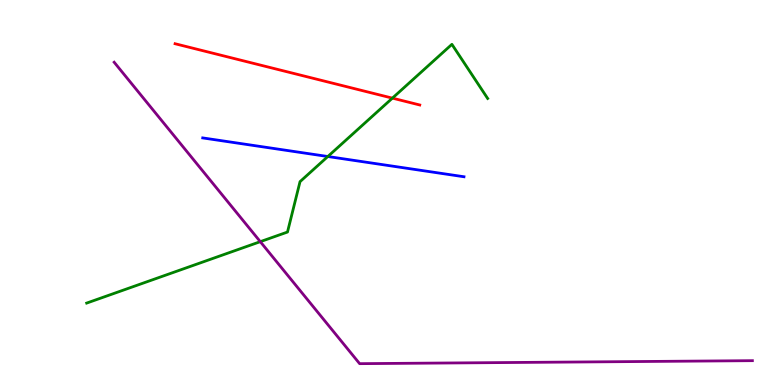[{'lines': ['blue', 'red'], 'intersections': []}, {'lines': ['green', 'red'], 'intersections': [{'x': 5.06, 'y': 7.45}]}, {'lines': ['purple', 'red'], 'intersections': []}, {'lines': ['blue', 'green'], 'intersections': [{'x': 4.23, 'y': 5.93}]}, {'lines': ['blue', 'purple'], 'intersections': []}, {'lines': ['green', 'purple'], 'intersections': [{'x': 3.36, 'y': 3.72}]}]